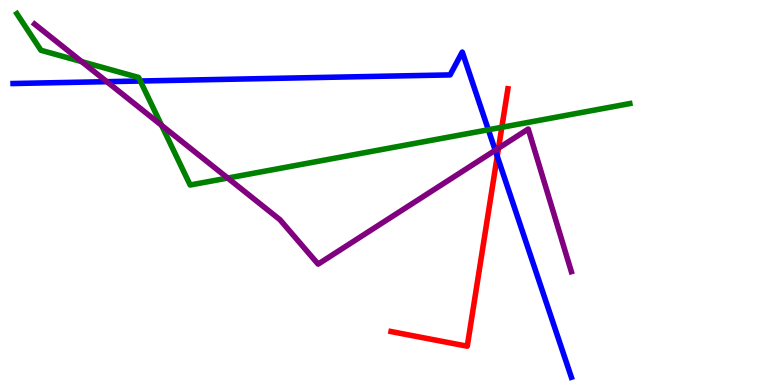[{'lines': ['blue', 'red'], 'intersections': [{'x': 6.42, 'y': 5.94}]}, {'lines': ['green', 'red'], 'intersections': [{'x': 6.48, 'y': 6.69}]}, {'lines': ['purple', 'red'], 'intersections': [{'x': 6.43, 'y': 6.15}]}, {'lines': ['blue', 'green'], 'intersections': [{'x': 1.81, 'y': 7.9}, {'x': 6.3, 'y': 6.63}]}, {'lines': ['blue', 'purple'], 'intersections': [{'x': 1.38, 'y': 7.88}, {'x': 6.39, 'y': 6.1}]}, {'lines': ['green', 'purple'], 'intersections': [{'x': 1.05, 'y': 8.4}, {'x': 2.08, 'y': 6.75}, {'x': 2.94, 'y': 5.38}]}]